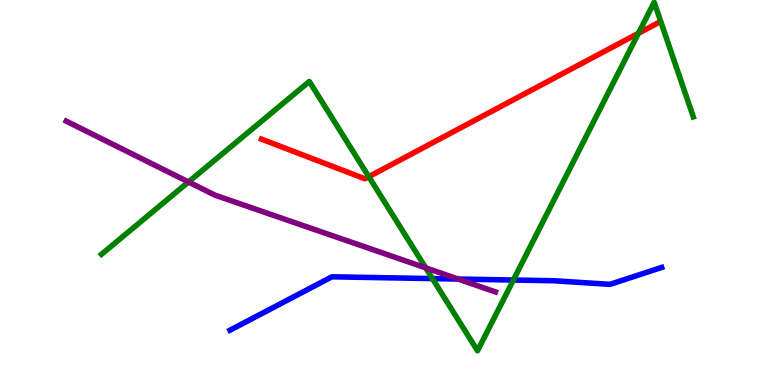[{'lines': ['blue', 'red'], 'intersections': []}, {'lines': ['green', 'red'], 'intersections': [{'x': 4.76, 'y': 5.41}, {'x': 8.24, 'y': 9.14}]}, {'lines': ['purple', 'red'], 'intersections': []}, {'lines': ['blue', 'green'], 'intersections': [{'x': 5.58, 'y': 2.76}, {'x': 6.62, 'y': 2.73}]}, {'lines': ['blue', 'purple'], 'intersections': [{'x': 5.91, 'y': 2.75}]}, {'lines': ['green', 'purple'], 'intersections': [{'x': 2.43, 'y': 5.27}, {'x': 5.49, 'y': 3.04}]}]